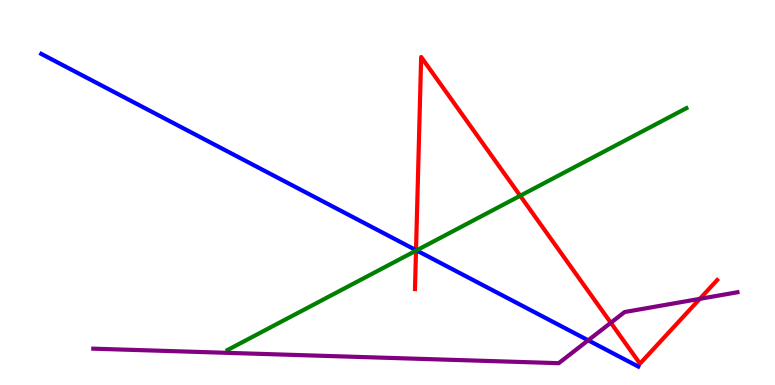[{'lines': ['blue', 'red'], 'intersections': [{'x': 5.37, 'y': 3.5}]}, {'lines': ['green', 'red'], 'intersections': [{'x': 5.37, 'y': 3.49}, {'x': 6.71, 'y': 4.92}]}, {'lines': ['purple', 'red'], 'intersections': [{'x': 7.88, 'y': 1.62}, {'x': 9.03, 'y': 2.24}]}, {'lines': ['blue', 'green'], 'intersections': [{'x': 5.37, 'y': 3.5}]}, {'lines': ['blue', 'purple'], 'intersections': [{'x': 7.59, 'y': 1.16}]}, {'lines': ['green', 'purple'], 'intersections': []}]